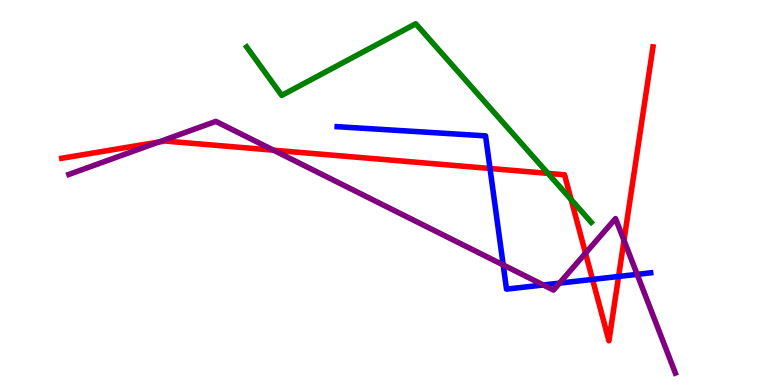[{'lines': ['blue', 'red'], 'intersections': [{'x': 6.32, 'y': 5.62}, {'x': 7.65, 'y': 2.74}, {'x': 7.98, 'y': 2.82}]}, {'lines': ['green', 'red'], 'intersections': [{'x': 7.07, 'y': 5.5}, {'x': 7.37, 'y': 4.82}]}, {'lines': ['purple', 'red'], 'intersections': [{'x': 2.05, 'y': 6.31}, {'x': 3.53, 'y': 6.1}, {'x': 7.55, 'y': 3.42}, {'x': 8.05, 'y': 3.76}]}, {'lines': ['blue', 'green'], 'intersections': []}, {'lines': ['blue', 'purple'], 'intersections': [{'x': 6.49, 'y': 3.12}, {'x': 7.01, 'y': 2.6}, {'x': 7.22, 'y': 2.65}, {'x': 8.22, 'y': 2.87}]}, {'lines': ['green', 'purple'], 'intersections': []}]